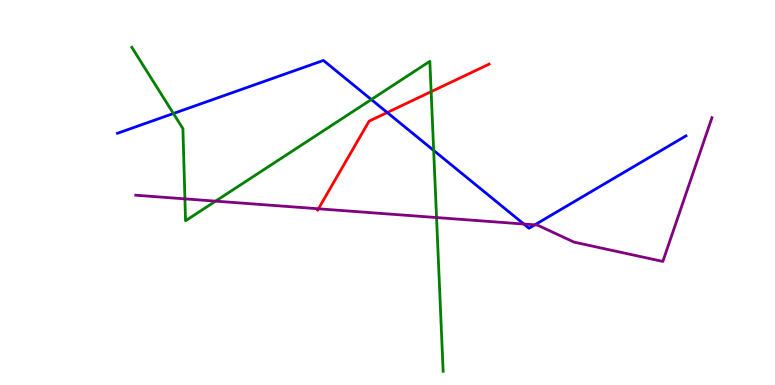[{'lines': ['blue', 'red'], 'intersections': [{'x': 5.0, 'y': 7.08}]}, {'lines': ['green', 'red'], 'intersections': [{'x': 5.56, 'y': 7.62}]}, {'lines': ['purple', 'red'], 'intersections': [{'x': 4.11, 'y': 4.58}]}, {'lines': ['blue', 'green'], 'intersections': [{'x': 2.24, 'y': 7.05}, {'x': 4.79, 'y': 7.41}, {'x': 5.6, 'y': 6.09}]}, {'lines': ['blue', 'purple'], 'intersections': [{'x': 6.76, 'y': 4.18}, {'x': 6.9, 'y': 4.16}]}, {'lines': ['green', 'purple'], 'intersections': [{'x': 2.39, 'y': 4.83}, {'x': 2.78, 'y': 4.78}, {'x': 5.63, 'y': 4.35}]}]